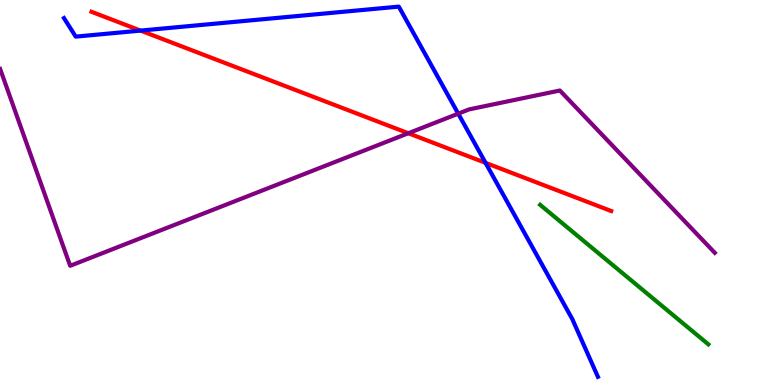[{'lines': ['blue', 'red'], 'intersections': [{'x': 1.81, 'y': 9.21}, {'x': 6.27, 'y': 5.77}]}, {'lines': ['green', 'red'], 'intersections': []}, {'lines': ['purple', 'red'], 'intersections': [{'x': 5.27, 'y': 6.54}]}, {'lines': ['blue', 'green'], 'intersections': []}, {'lines': ['blue', 'purple'], 'intersections': [{'x': 5.91, 'y': 7.05}]}, {'lines': ['green', 'purple'], 'intersections': []}]